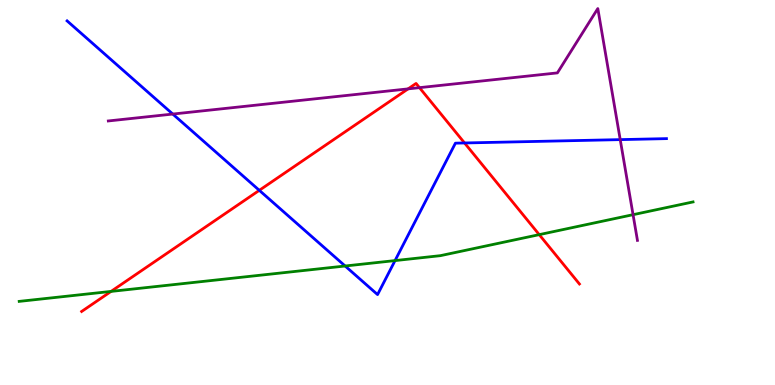[{'lines': ['blue', 'red'], 'intersections': [{'x': 3.35, 'y': 5.06}, {'x': 5.99, 'y': 6.29}]}, {'lines': ['green', 'red'], 'intersections': [{'x': 1.43, 'y': 2.43}, {'x': 6.96, 'y': 3.91}]}, {'lines': ['purple', 'red'], 'intersections': [{'x': 5.27, 'y': 7.69}, {'x': 5.41, 'y': 7.72}]}, {'lines': ['blue', 'green'], 'intersections': [{'x': 4.45, 'y': 3.09}, {'x': 5.1, 'y': 3.23}]}, {'lines': ['blue', 'purple'], 'intersections': [{'x': 2.23, 'y': 7.04}, {'x': 8.0, 'y': 6.37}]}, {'lines': ['green', 'purple'], 'intersections': [{'x': 8.17, 'y': 4.42}]}]